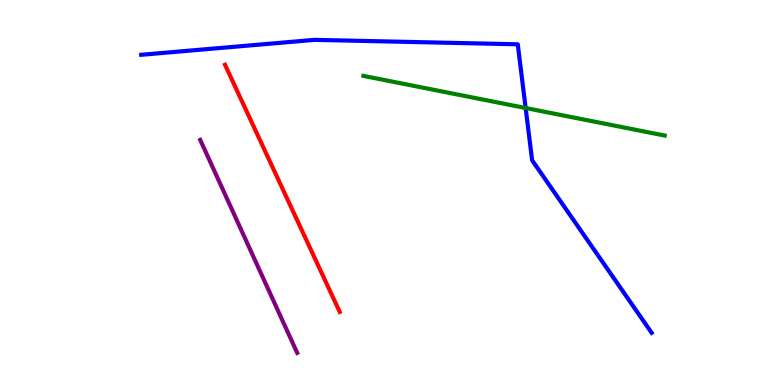[{'lines': ['blue', 'red'], 'intersections': []}, {'lines': ['green', 'red'], 'intersections': []}, {'lines': ['purple', 'red'], 'intersections': []}, {'lines': ['blue', 'green'], 'intersections': [{'x': 6.78, 'y': 7.19}]}, {'lines': ['blue', 'purple'], 'intersections': []}, {'lines': ['green', 'purple'], 'intersections': []}]